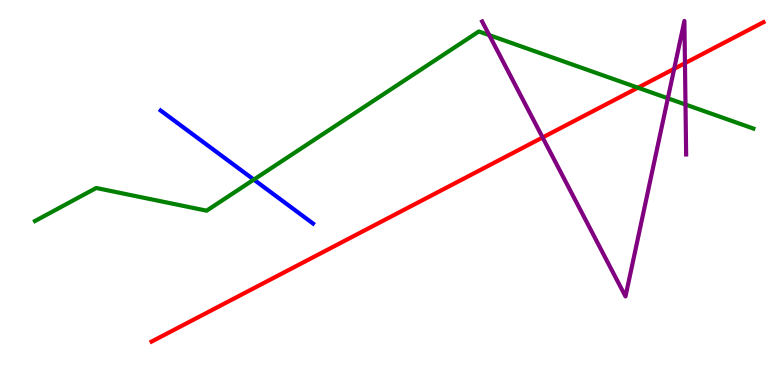[{'lines': ['blue', 'red'], 'intersections': []}, {'lines': ['green', 'red'], 'intersections': [{'x': 8.23, 'y': 7.72}]}, {'lines': ['purple', 'red'], 'intersections': [{'x': 7.0, 'y': 6.43}, {'x': 8.7, 'y': 8.21}, {'x': 8.84, 'y': 8.36}]}, {'lines': ['blue', 'green'], 'intersections': [{'x': 3.27, 'y': 5.33}]}, {'lines': ['blue', 'purple'], 'intersections': []}, {'lines': ['green', 'purple'], 'intersections': [{'x': 6.31, 'y': 9.09}, {'x': 8.62, 'y': 7.45}, {'x': 8.85, 'y': 7.28}]}]